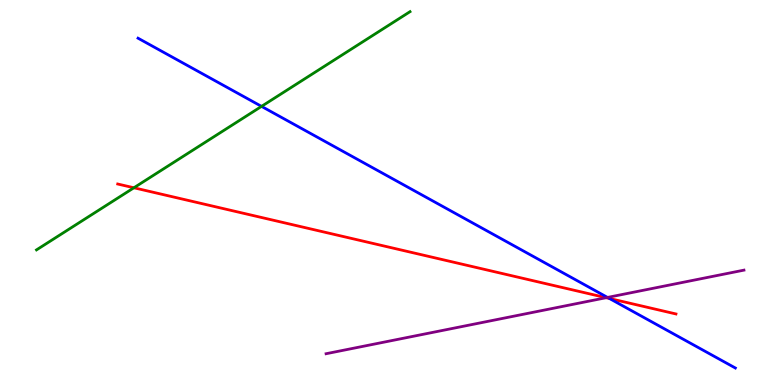[{'lines': ['blue', 'red'], 'intersections': [{'x': 7.86, 'y': 2.25}]}, {'lines': ['green', 'red'], 'intersections': [{'x': 1.73, 'y': 5.12}]}, {'lines': ['purple', 'red'], 'intersections': [{'x': 7.82, 'y': 2.27}]}, {'lines': ['blue', 'green'], 'intersections': [{'x': 3.37, 'y': 7.24}]}, {'lines': ['blue', 'purple'], 'intersections': [{'x': 7.84, 'y': 2.27}]}, {'lines': ['green', 'purple'], 'intersections': []}]